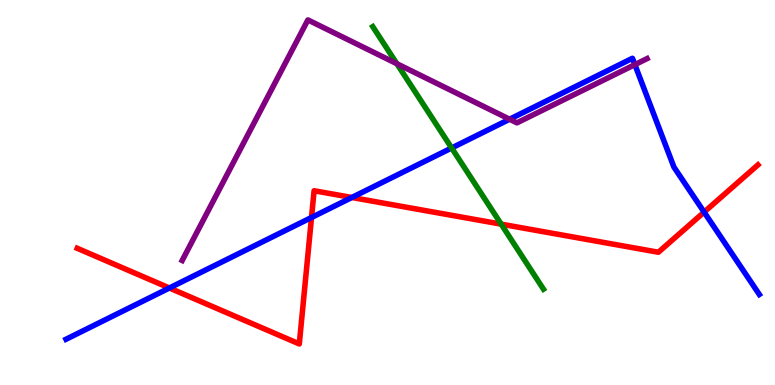[{'lines': ['blue', 'red'], 'intersections': [{'x': 2.19, 'y': 2.52}, {'x': 4.02, 'y': 4.35}, {'x': 4.54, 'y': 4.87}, {'x': 9.09, 'y': 4.49}]}, {'lines': ['green', 'red'], 'intersections': [{'x': 6.47, 'y': 4.18}]}, {'lines': ['purple', 'red'], 'intersections': []}, {'lines': ['blue', 'green'], 'intersections': [{'x': 5.83, 'y': 6.16}]}, {'lines': ['blue', 'purple'], 'intersections': [{'x': 6.58, 'y': 6.9}, {'x': 8.19, 'y': 8.32}]}, {'lines': ['green', 'purple'], 'intersections': [{'x': 5.12, 'y': 8.34}]}]